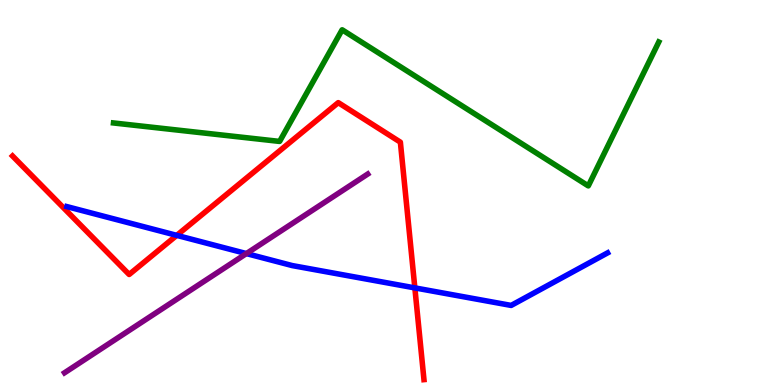[{'lines': ['blue', 'red'], 'intersections': [{'x': 2.28, 'y': 3.89}, {'x': 5.35, 'y': 2.52}]}, {'lines': ['green', 'red'], 'intersections': []}, {'lines': ['purple', 'red'], 'intersections': []}, {'lines': ['blue', 'green'], 'intersections': []}, {'lines': ['blue', 'purple'], 'intersections': [{'x': 3.18, 'y': 3.41}]}, {'lines': ['green', 'purple'], 'intersections': []}]